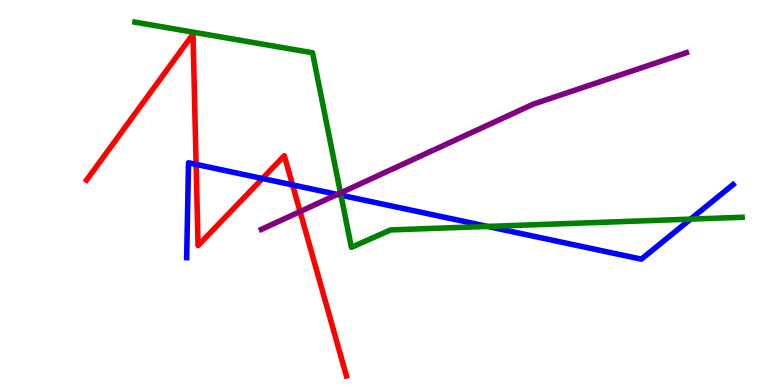[{'lines': ['blue', 'red'], 'intersections': [{'x': 2.53, 'y': 5.73}, {'x': 3.39, 'y': 5.36}, {'x': 3.77, 'y': 5.2}]}, {'lines': ['green', 'red'], 'intersections': []}, {'lines': ['purple', 'red'], 'intersections': [{'x': 3.87, 'y': 4.5}]}, {'lines': ['blue', 'green'], 'intersections': [{'x': 4.4, 'y': 4.93}, {'x': 6.29, 'y': 4.12}, {'x': 8.91, 'y': 4.31}]}, {'lines': ['blue', 'purple'], 'intersections': [{'x': 4.35, 'y': 4.95}]}, {'lines': ['green', 'purple'], 'intersections': [{'x': 4.39, 'y': 4.99}]}]